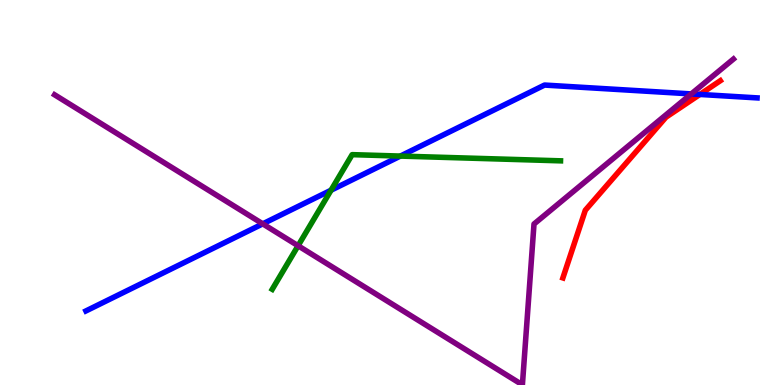[{'lines': ['blue', 'red'], 'intersections': [{'x': 9.03, 'y': 7.55}]}, {'lines': ['green', 'red'], 'intersections': []}, {'lines': ['purple', 'red'], 'intersections': []}, {'lines': ['blue', 'green'], 'intersections': [{'x': 4.27, 'y': 5.06}, {'x': 5.17, 'y': 5.95}]}, {'lines': ['blue', 'purple'], 'intersections': [{'x': 3.39, 'y': 4.19}, {'x': 8.92, 'y': 7.56}]}, {'lines': ['green', 'purple'], 'intersections': [{'x': 3.85, 'y': 3.62}]}]